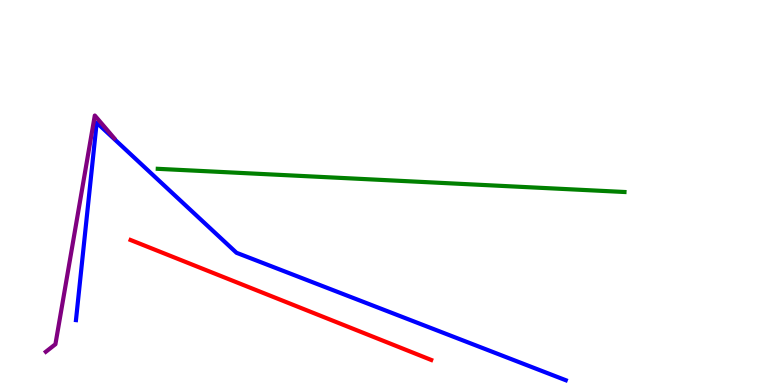[{'lines': ['blue', 'red'], 'intersections': []}, {'lines': ['green', 'red'], 'intersections': []}, {'lines': ['purple', 'red'], 'intersections': []}, {'lines': ['blue', 'green'], 'intersections': []}, {'lines': ['blue', 'purple'], 'intersections': []}, {'lines': ['green', 'purple'], 'intersections': []}]